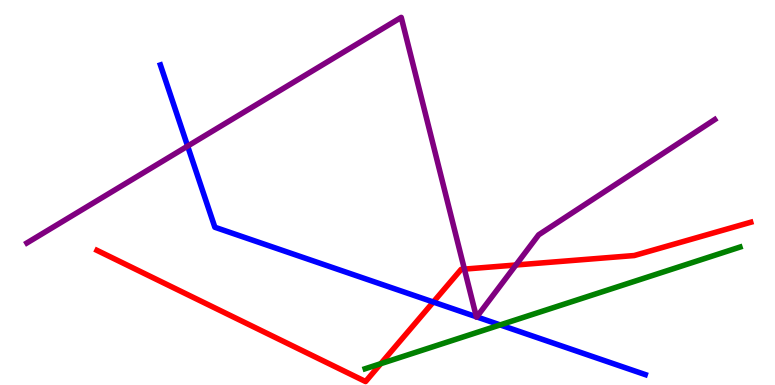[{'lines': ['blue', 'red'], 'intersections': [{'x': 5.59, 'y': 2.16}]}, {'lines': ['green', 'red'], 'intersections': [{'x': 4.91, 'y': 0.554}]}, {'lines': ['purple', 'red'], 'intersections': [{'x': 5.99, 'y': 3.01}, {'x': 6.66, 'y': 3.12}]}, {'lines': ['blue', 'green'], 'intersections': [{'x': 6.45, 'y': 1.56}]}, {'lines': ['blue', 'purple'], 'intersections': [{'x': 2.42, 'y': 6.21}, {'x': 6.15, 'y': 1.77}, {'x': 6.15, 'y': 1.77}]}, {'lines': ['green', 'purple'], 'intersections': []}]